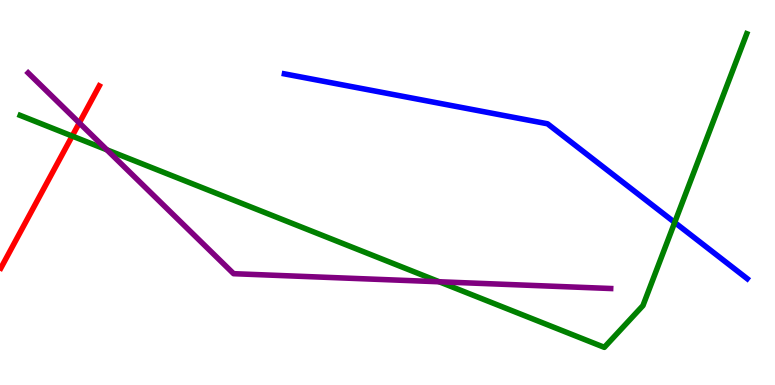[{'lines': ['blue', 'red'], 'intersections': []}, {'lines': ['green', 'red'], 'intersections': [{'x': 0.932, 'y': 6.47}]}, {'lines': ['purple', 'red'], 'intersections': [{'x': 1.02, 'y': 6.81}]}, {'lines': ['blue', 'green'], 'intersections': [{'x': 8.71, 'y': 4.22}]}, {'lines': ['blue', 'purple'], 'intersections': []}, {'lines': ['green', 'purple'], 'intersections': [{'x': 1.38, 'y': 6.11}, {'x': 5.67, 'y': 2.68}]}]